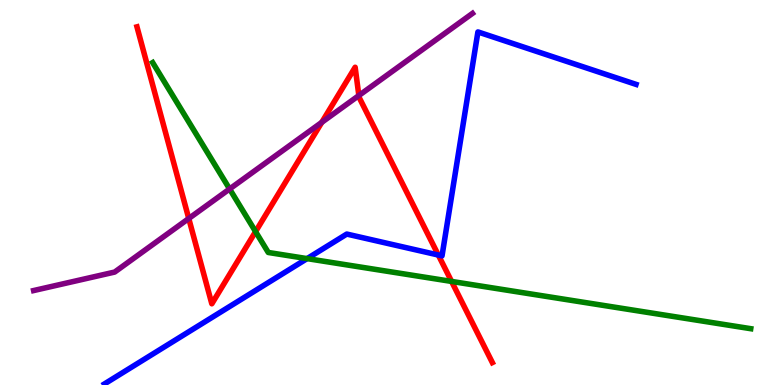[{'lines': ['blue', 'red'], 'intersections': [{'x': 5.66, 'y': 3.38}]}, {'lines': ['green', 'red'], 'intersections': [{'x': 3.3, 'y': 3.98}, {'x': 5.83, 'y': 2.69}]}, {'lines': ['purple', 'red'], 'intersections': [{'x': 2.44, 'y': 4.32}, {'x': 4.15, 'y': 6.82}, {'x': 4.63, 'y': 7.52}]}, {'lines': ['blue', 'green'], 'intersections': [{'x': 3.96, 'y': 3.28}]}, {'lines': ['blue', 'purple'], 'intersections': []}, {'lines': ['green', 'purple'], 'intersections': [{'x': 2.96, 'y': 5.09}]}]